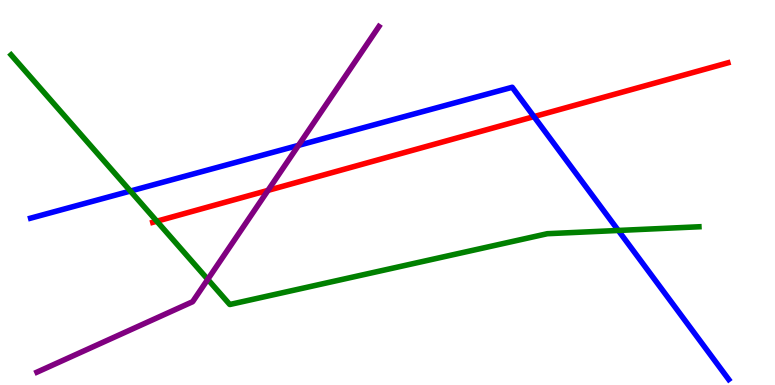[{'lines': ['blue', 'red'], 'intersections': [{'x': 6.89, 'y': 6.97}]}, {'lines': ['green', 'red'], 'intersections': [{'x': 2.02, 'y': 4.25}]}, {'lines': ['purple', 'red'], 'intersections': [{'x': 3.46, 'y': 5.05}]}, {'lines': ['blue', 'green'], 'intersections': [{'x': 1.68, 'y': 5.04}, {'x': 7.98, 'y': 4.01}]}, {'lines': ['blue', 'purple'], 'intersections': [{'x': 3.85, 'y': 6.22}]}, {'lines': ['green', 'purple'], 'intersections': [{'x': 2.68, 'y': 2.74}]}]